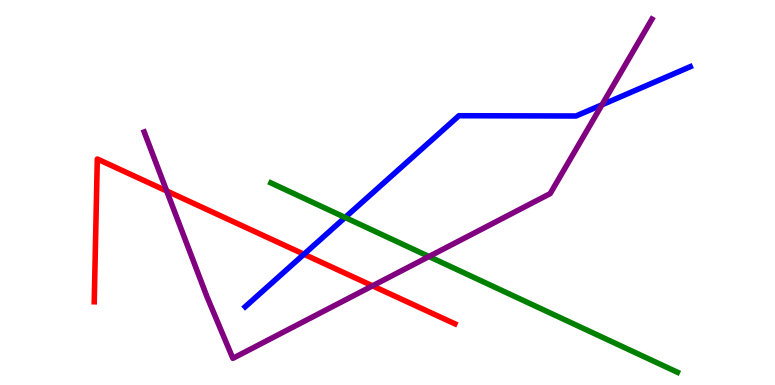[{'lines': ['blue', 'red'], 'intersections': [{'x': 3.92, 'y': 3.4}]}, {'lines': ['green', 'red'], 'intersections': []}, {'lines': ['purple', 'red'], 'intersections': [{'x': 2.15, 'y': 5.04}, {'x': 4.81, 'y': 2.58}]}, {'lines': ['blue', 'green'], 'intersections': [{'x': 4.45, 'y': 4.35}]}, {'lines': ['blue', 'purple'], 'intersections': [{'x': 7.77, 'y': 7.28}]}, {'lines': ['green', 'purple'], 'intersections': [{'x': 5.54, 'y': 3.34}]}]